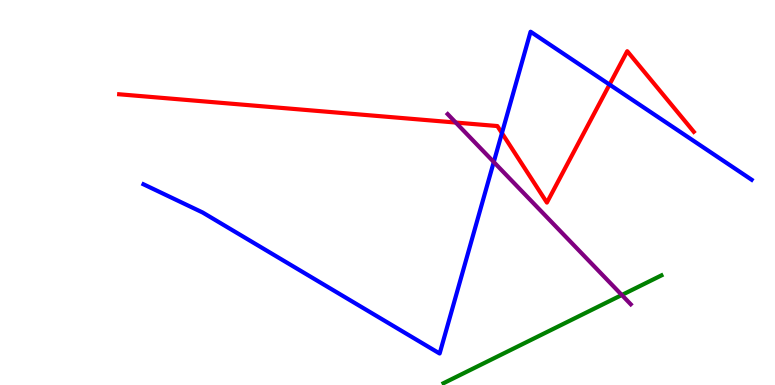[{'lines': ['blue', 'red'], 'intersections': [{'x': 6.48, 'y': 6.54}, {'x': 7.86, 'y': 7.8}]}, {'lines': ['green', 'red'], 'intersections': []}, {'lines': ['purple', 'red'], 'intersections': [{'x': 5.88, 'y': 6.82}]}, {'lines': ['blue', 'green'], 'intersections': []}, {'lines': ['blue', 'purple'], 'intersections': [{'x': 6.37, 'y': 5.79}]}, {'lines': ['green', 'purple'], 'intersections': [{'x': 8.02, 'y': 2.34}]}]